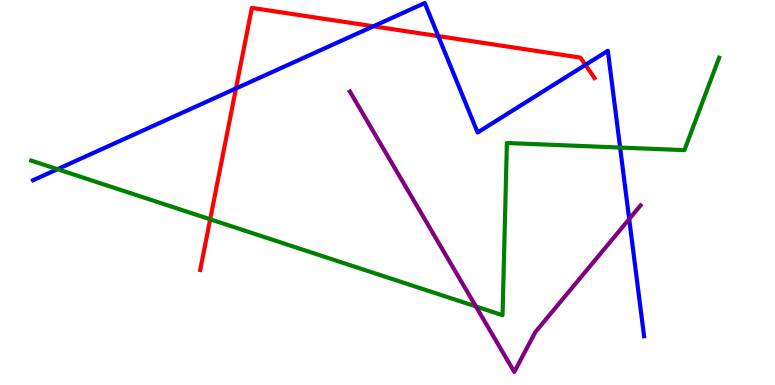[{'lines': ['blue', 'red'], 'intersections': [{'x': 3.04, 'y': 7.7}, {'x': 4.82, 'y': 9.32}, {'x': 5.66, 'y': 9.06}, {'x': 7.55, 'y': 8.32}]}, {'lines': ['green', 'red'], 'intersections': [{'x': 2.71, 'y': 4.3}]}, {'lines': ['purple', 'red'], 'intersections': []}, {'lines': ['blue', 'green'], 'intersections': [{'x': 0.741, 'y': 5.61}, {'x': 8.0, 'y': 6.17}]}, {'lines': ['blue', 'purple'], 'intersections': [{'x': 8.12, 'y': 4.31}]}, {'lines': ['green', 'purple'], 'intersections': [{'x': 6.14, 'y': 2.04}]}]